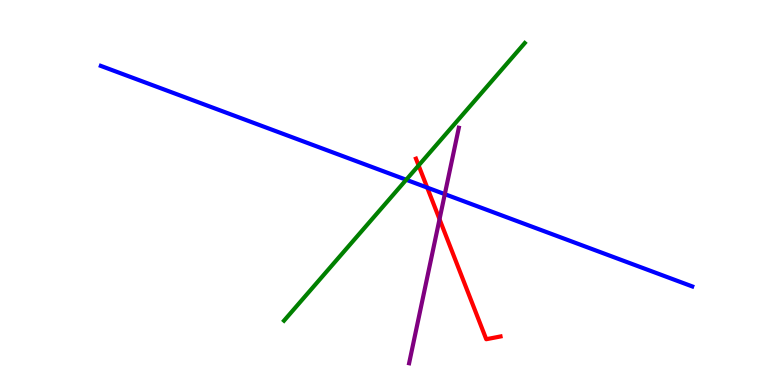[{'lines': ['blue', 'red'], 'intersections': [{'x': 5.51, 'y': 5.13}]}, {'lines': ['green', 'red'], 'intersections': [{'x': 5.4, 'y': 5.7}]}, {'lines': ['purple', 'red'], 'intersections': [{'x': 5.67, 'y': 4.31}]}, {'lines': ['blue', 'green'], 'intersections': [{'x': 5.24, 'y': 5.33}]}, {'lines': ['blue', 'purple'], 'intersections': [{'x': 5.74, 'y': 4.96}]}, {'lines': ['green', 'purple'], 'intersections': []}]